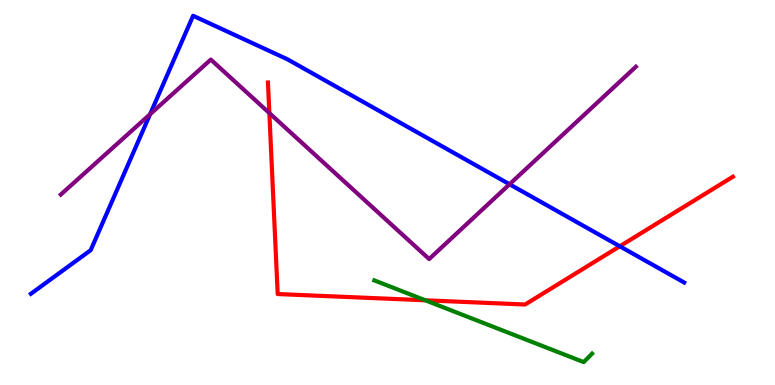[{'lines': ['blue', 'red'], 'intersections': [{'x': 8.0, 'y': 3.6}]}, {'lines': ['green', 'red'], 'intersections': [{'x': 5.49, 'y': 2.2}]}, {'lines': ['purple', 'red'], 'intersections': [{'x': 3.48, 'y': 7.06}]}, {'lines': ['blue', 'green'], 'intersections': []}, {'lines': ['blue', 'purple'], 'intersections': [{'x': 1.94, 'y': 7.03}, {'x': 6.57, 'y': 5.21}]}, {'lines': ['green', 'purple'], 'intersections': []}]